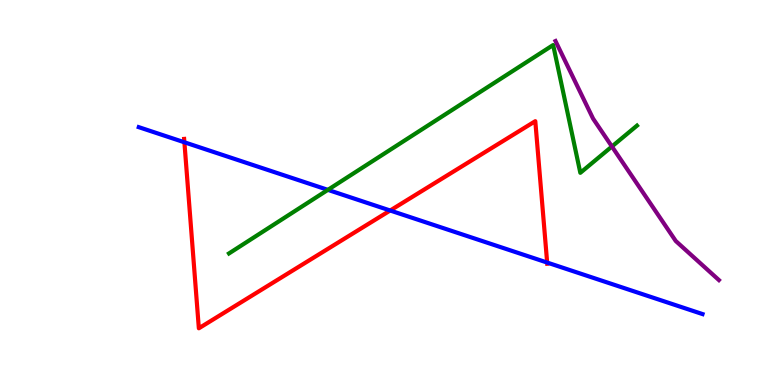[{'lines': ['blue', 'red'], 'intersections': [{'x': 2.38, 'y': 6.3}, {'x': 5.03, 'y': 4.53}, {'x': 7.06, 'y': 3.18}]}, {'lines': ['green', 'red'], 'intersections': []}, {'lines': ['purple', 'red'], 'intersections': []}, {'lines': ['blue', 'green'], 'intersections': [{'x': 4.23, 'y': 5.07}]}, {'lines': ['blue', 'purple'], 'intersections': []}, {'lines': ['green', 'purple'], 'intersections': [{'x': 7.9, 'y': 6.19}]}]